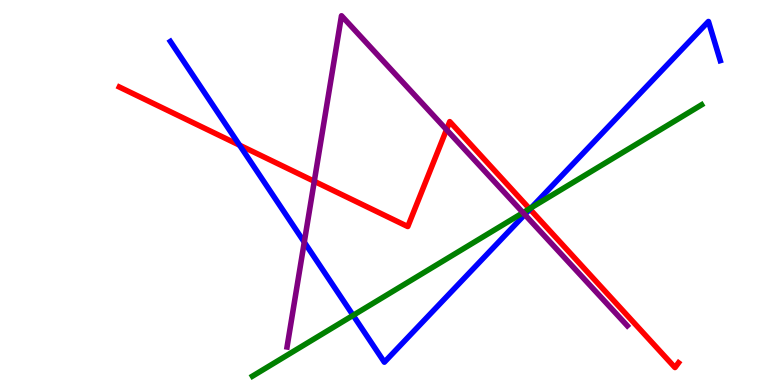[{'lines': ['blue', 'red'], 'intersections': [{'x': 3.09, 'y': 6.23}, {'x': 6.84, 'y': 4.57}]}, {'lines': ['green', 'red'], 'intersections': [{'x': 6.83, 'y': 4.58}]}, {'lines': ['purple', 'red'], 'intersections': [{'x': 4.06, 'y': 5.29}, {'x': 5.76, 'y': 6.63}]}, {'lines': ['blue', 'green'], 'intersections': [{'x': 4.56, 'y': 1.81}, {'x': 6.86, 'y': 4.61}]}, {'lines': ['blue', 'purple'], 'intersections': [{'x': 3.93, 'y': 3.71}, {'x': 6.77, 'y': 4.43}]}, {'lines': ['green', 'purple'], 'intersections': [{'x': 6.75, 'y': 4.48}]}]